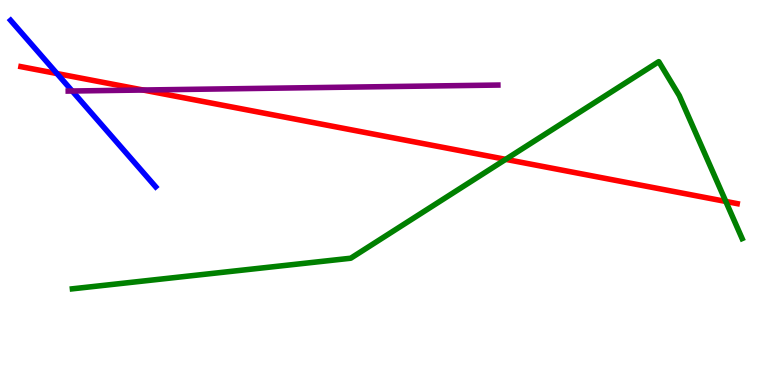[{'lines': ['blue', 'red'], 'intersections': [{'x': 0.735, 'y': 8.09}]}, {'lines': ['green', 'red'], 'intersections': [{'x': 6.52, 'y': 5.86}, {'x': 9.37, 'y': 4.77}]}, {'lines': ['purple', 'red'], 'intersections': [{'x': 1.85, 'y': 7.66}]}, {'lines': ['blue', 'green'], 'intersections': []}, {'lines': ['blue', 'purple'], 'intersections': [{'x': 0.932, 'y': 7.64}]}, {'lines': ['green', 'purple'], 'intersections': []}]